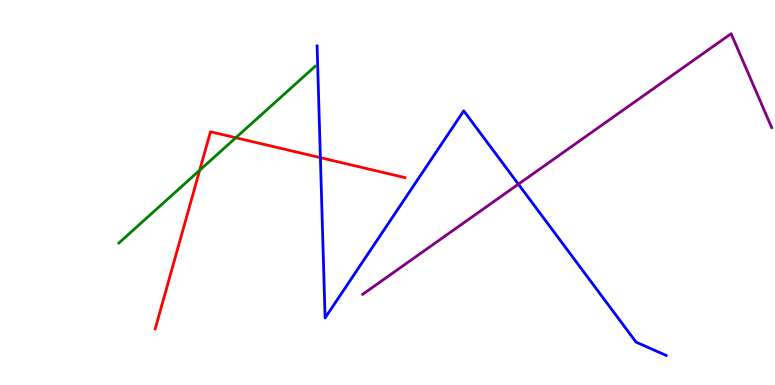[{'lines': ['blue', 'red'], 'intersections': [{'x': 4.13, 'y': 5.9}]}, {'lines': ['green', 'red'], 'intersections': [{'x': 2.58, 'y': 5.58}, {'x': 3.04, 'y': 6.42}]}, {'lines': ['purple', 'red'], 'intersections': []}, {'lines': ['blue', 'green'], 'intersections': []}, {'lines': ['blue', 'purple'], 'intersections': [{'x': 6.69, 'y': 5.22}]}, {'lines': ['green', 'purple'], 'intersections': []}]